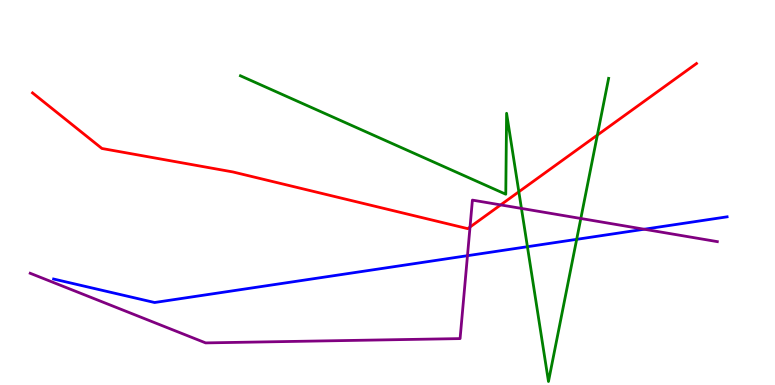[{'lines': ['blue', 'red'], 'intersections': []}, {'lines': ['green', 'red'], 'intersections': [{'x': 6.69, 'y': 5.02}, {'x': 7.71, 'y': 6.49}]}, {'lines': ['purple', 'red'], 'intersections': [{'x': 6.06, 'y': 4.1}, {'x': 6.46, 'y': 4.68}]}, {'lines': ['blue', 'green'], 'intersections': [{'x': 6.81, 'y': 3.59}, {'x': 7.44, 'y': 3.78}]}, {'lines': ['blue', 'purple'], 'intersections': [{'x': 6.03, 'y': 3.36}, {'x': 8.31, 'y': 4.05}]}, {'lines': ['green', 'purple'], 'intersections': [{'x': 6.73, 'y': 4.59}, {'x': 7.49, 'y': 4.32}]}]